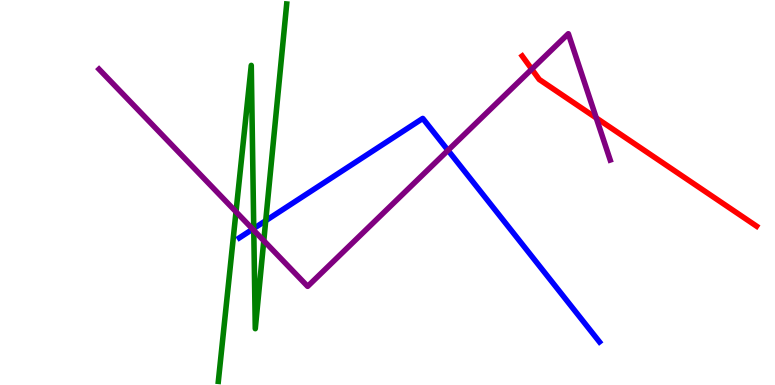[{'lines': ['blue', 'red'], 'intersections': []}, {'lines': ['green', 'red'], 'intersections': []}, {'lines': ['purple', 'red'], 'intersections': [{'x': 6.86, 'y': 8.2}, {'x': 7.69, 'y': 6.94}]}, {'lines': ['blue', 'green'], 'intersections': [{'x': 3.27, 'y': 4.07}, {'x': 3.43, 'y': 4.27}]}, {'lines': ['blue', 'purple'], 'intersections': [{'x': 3.26, 'y': 4.05}, {'x': 5.78, 'y': 6.1}]}, {'lines': ['green', 'purple'], 'intersections': [{'x': 3.05, 'y': 4.5}, {'x': 3.27, 'y': 4.02}, {'x': 3.4, 'y': 3.75}]}]